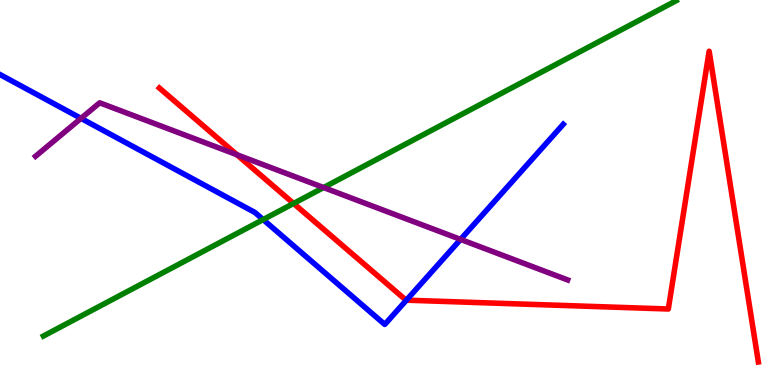[{'lines': ['blue', 'red'], 'intersections': [{'x': 5.24, 'y': 2.2}]}, {'lines': ['green', 'red'], 'intersections': [{'x': 3.79, 'y': 4.72}]}, {'lines': ['purple', 'red'], 'intersections': [{'x': 3.06, 'y': 5.98}]}, {'lines': ['blue', 'green'], 'intersections': [{'x': 3.4, 'y': 4.3}]}, {'lines': ['blue', 'purple'], 'intersections': [{'x': 1.05, 'y': 6.93}, {'x': 5.94, 'y': 3.78}]}, {'lines': ['green', 'purple'], 'intersections': [{'x': 4.18, 'y': 5.13}]}]